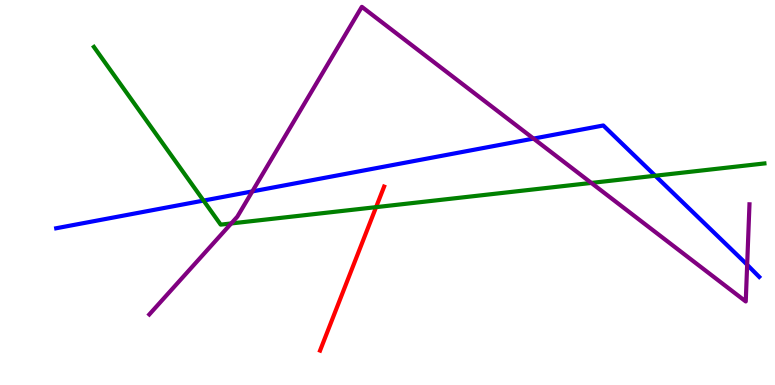[{'lines': ['blue', 'red'], 'intersections': []}, {'lines': ['green', 'red'], 'intersections': [{'x': 4.85, 'y': 4.62}]}, {'lines': ['purple', 'red'], 'intersections': []}, {'lines': ['blue', 'green'], 'intersections': [{'x': 2.63, 'y': 4.79}, {'x': 8.45, 'y': 5.44}]}, {'lines': ['blue', 'purple'], 'intersections': [{'x': 3.26, 'y': 5.03}, {'x': 6.88, 'y': 6.4}, {'x': 9.64, 'y': 3.12}]}, {'lines': ['green', 'purple'], 'intersections': [{'x': 2.98, 'y': 4.2}, {'x': 7.63, 'y': 5.25}]}]